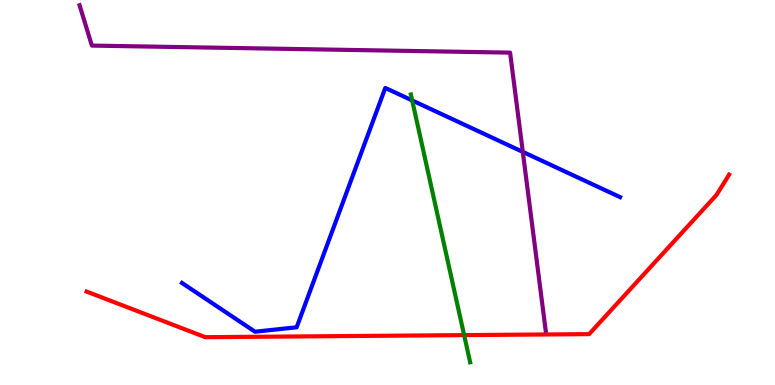[{'lines': ['blue', 'red'], 'intersections': []}, {'lines': ['green', 'red'], 'intersections': [{'x': 5.99, 'y': 1.3}]}, {'lines': ['purple', 'red'], 'intersections': []}, {'lines': ['blue', 'green'], 'intersections': [{'x': 5.32, 'y': 7.39}]}, {'lines': ['blue', 'purple'], 'intersections': [{'x': 6.75, 'y': 6.06}]}, {'lines': ['green', 'purple'], 'intersections': []}]